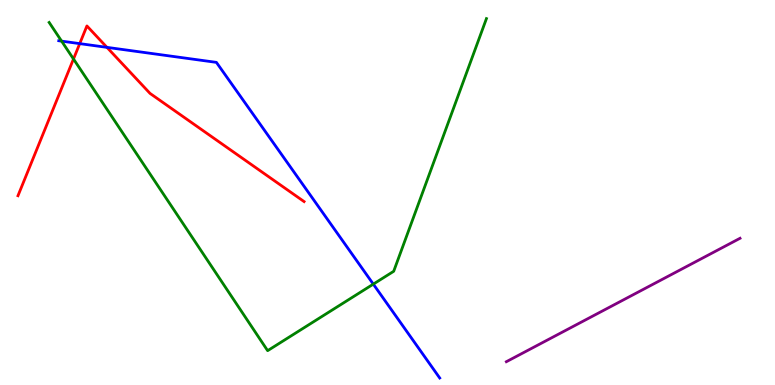[{'lines': ['blue', 'red'], 'intersections': [{'x': 1.03, 'y': 8.87}, {'x': 1.38, 'y': 8.77}]}, {'lines': ['green', 'red'], 'intersections': [{'x': 0.948, 'y': 8.47}]}, {'lines': ['purple', 'red'], 'intersections': []}, {'lines': ['blue', 'green'], 'intersections': [{'x': 0.795, 'y': 8.93}, {'x': 4.82, 'y': 2.62}]}, {'lines': ['blue', 'purple'], 'intersections': []}, {'lines': ['green', 'purple'], 'intersections': []}]